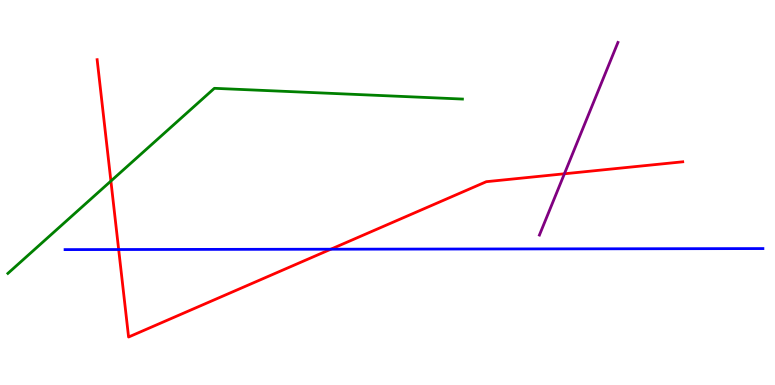[{'lines': ['blue', 'red'], 'intersections': [{'x': 1.53, 'y': 3.52}, {'x': 4.27, 'y': 3.53}]}, {'lines': ['green', 'red'], 'intersections': [{'x': 1.43, 'y': 5.3}]}, {'lines': ['purple', 'red'], 'intersections': [{'x': 7.28, 'y': 5.49}]}, {'lines': ['blue', 'green'], 'intersections': []}, {'lines': ['blue', 'purple'], 'intersections': []}, {'lines': ['green', 'purple'], 'intersections': []}]